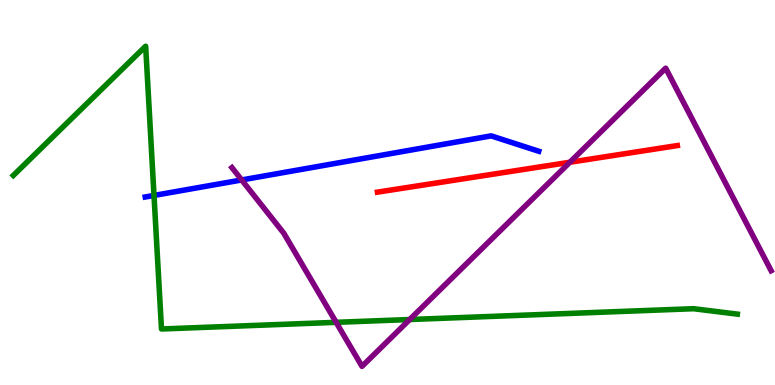[{'lines': ['blue', 'red'], 'intersections': []}, {'lines': ['green', 'red'], 'intersections': []}, {'lines': ['purple', 'red'], 'intersections': [{'x': 7.35, 'y': 5.79}]}, {'lines': ['blue', 'green'], 'intersections': [{'x': 1.99, 'y': 4.92}]}, {'lines': ['blue', 'purple'], 'intersections': [{'x': 3.12, 'y': 5.33}]}, {'lines': ['green', 'purple'], 'intersections': [{'x': 4.34, 'y': 1.63}, {'x': 5.29, 'y': 1.7}]}]